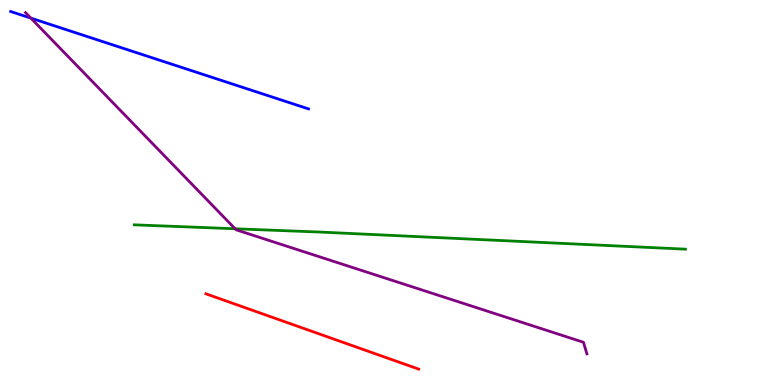[{'lines': ['blue', 'red'], 'intersections': []}, {'lines': ['green', 'red'], 'intersections': []}, {'lines': ['purple', 'red'], 'intersections': []}, {'lines': ['blue', 'green'], 'intersections': []}, {'lines': ['blue', 'purple'], 'intersections': [{'x': 0.398, 'y': 9.53}]}, {'lines': ['green', 'purple'], 'intersections': [{'x': 3.03, 'y': 4.06}]}]